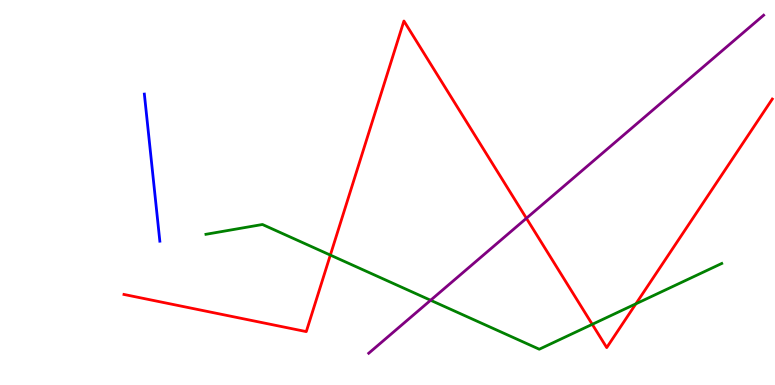[{'lines': ['blue', 'red'], 'intersections': []}, {'lines': ['green', 'red'], 'intersections': [{'x': 4.26, 'y': 3.37}, {'x': 7.64, 'y': 1.58}, {'x': 8.2, 'y': 2.11}]}, {'lines': ['purple', 'red'], 'intersections': [{'x': 6.79, 'y': 4.33}]}, {'lines': ['blue', 'green'], 'intersections': []}, {'lines': ['blue', 'purple'], 'intersections': []}, {'lines': ['green', 'purple'], 'intersections': [{'x': 5.56, 'y': 2.2}]}]